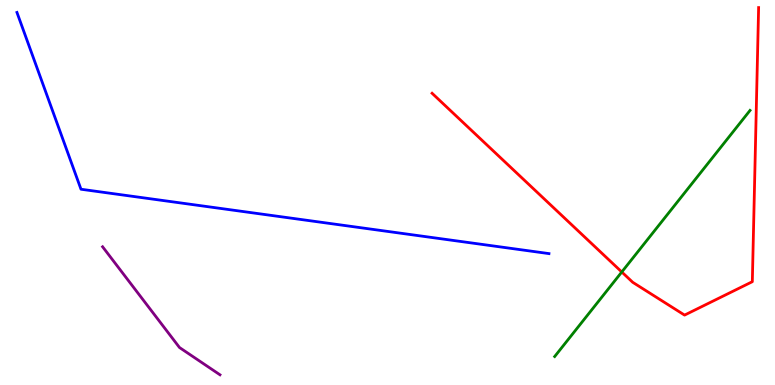[{'lines': ['blue', 'red'], 'intersections': []}, {'lines': ['green', 'red'], 'intersections': [{'x': 8.02, 'y': 2.94}]}, {'lines': ['purple', 'red'], 'intersections': []}, {'lines': ['blue', 'green'], 'intersections': []}, {'lines': ['blue', 'purple'], 'intersections': []}, {'lines': ['green', 'purple'], 'intersections': []}]